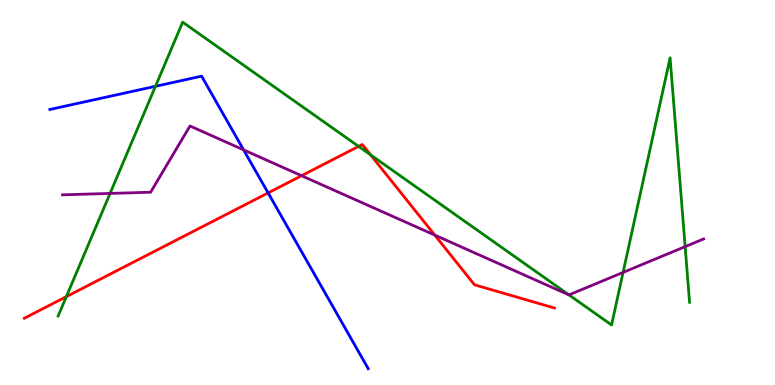[{'lines': ['blue', 'red'], 'intersections': [{'x': 3.46, 'y': 4.99}]}, {'lines': ['green', 'red'], 'intersections': [{'x': 0.856, 'y': 2.29}, {'x': 4.63, 'y': 6.2}, {'x': 4.78, 'y': 5.98}]}, {'lines': ['purple', 'red'], 'intersections': [{'x': 3.89, 'y': 5.44}, {'x': 5.61, 'y': 3.89}]}, {'lines': ['blue', 'green'], 'intersections': [{'x': 2.01, 'y': 7.76}]}, {'lines': ['blue', 'purple'], 'intersections': [{'x': 3.14, 'y': 6.11}]}, {'lines': ['green', 'purple'], 'intersections': [{'x': 1.42, 'y': 4.98}, {'x': 7.34, 'y': 2.34}, {'x': 8.04, 'y': 2.92}, {'x': 8.84, 'y': 3.59}]}]